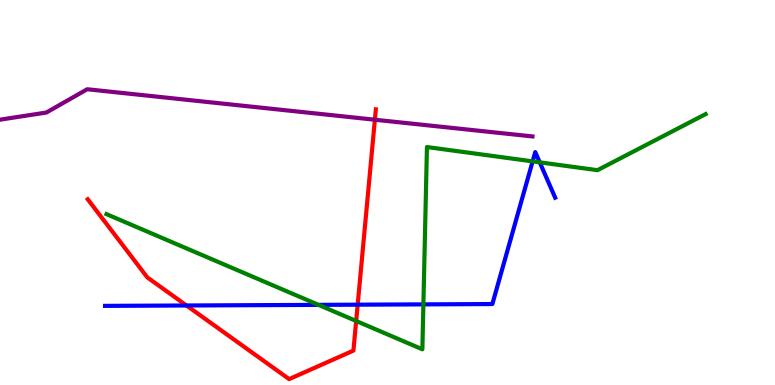[{'lines': ['blue', 'red'], 'intersections': [{'x': 2.41, 'y': 2.07}, {'x': 4.62, 'y': 2.09}]}, {'lines': ['green', 'red'], 'intersections': [{'x': 4.6, 'y': 1.66}]}, {'lines': ['purple', 'red'], 'intersections': [{'x': 4.84, 'y': 6.89}]}, {'lines': ['blue', 'green'], 'intersections': [{'x': 4.11, 'y': 2.08}, {'x': 5.46, 'y': 2.09}, {'x': 6.87, 'y': 5.81}, {'x': 6.96, 'y': 5.78}]}, {'lines': ['blue', 'purple'], 'intersections': []}, {'lines': ['green', 'purple'], 'intersections': []}]